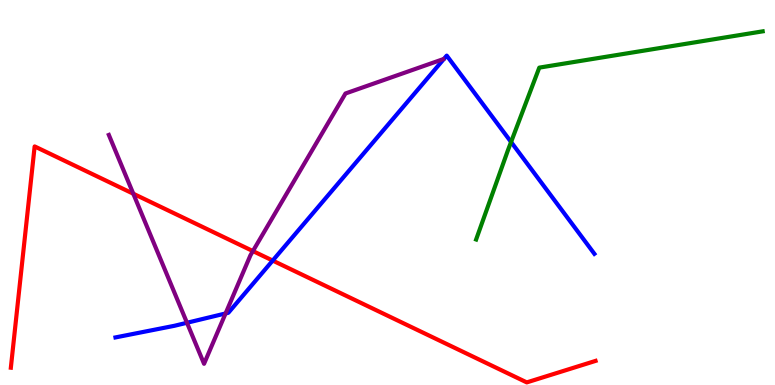[{'lines': ['blue', 'red'], 'intersections': [{'x': 3.52, 'y': 3.23}]}, {'lines': ['green', 'red'], 'intersections': []}, {'lines': ['purple', 'red'], 'intersections': [{'x': 1.72, 'y': 4.97}, {'x': 3.26, 'y': 3.48}]}, {'lines': ['blue', 'green'], 'intersections': [{'x': 6.59, 'y': 6.31}]}, {'lines': ['blue', 'purple'], 'intersections': [{'x': 2.41, 'y': 1.62}, {'x': 2.91, 'y': 1.86}]}, {'lines': ['green', 'purple'], 'intersections': []}]